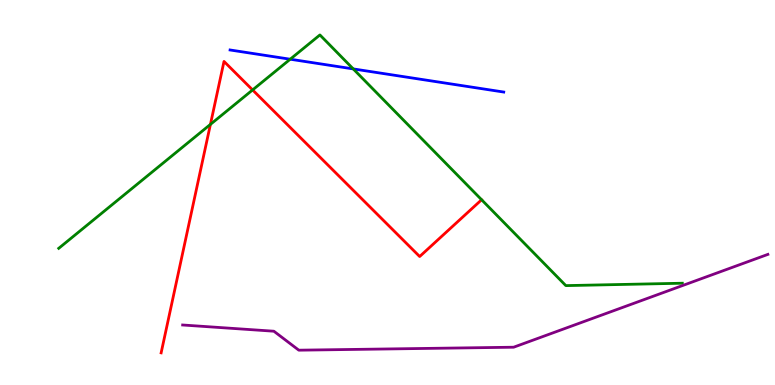[{'lines': ['blue', 'red'], 'intersections': []}, {'lines': ['green', 'red'], 'intersections': [{'x': 2.72, 'y': 6.77}, {'x': 3.26, 'y': 7.66}]}, {'lines': ['purple', 'red'], 'intersections': []}, {'lines': ['blue', 'green'], 'intersections': [{'x': 3.74, 'y': 8.46}, {'x': 4.56, 'y': 8.21}]}, {'lines': ['blue', 'purple'], 'intersections': []}, {'lines': ['green', 'purple'], 'intersections': []}]